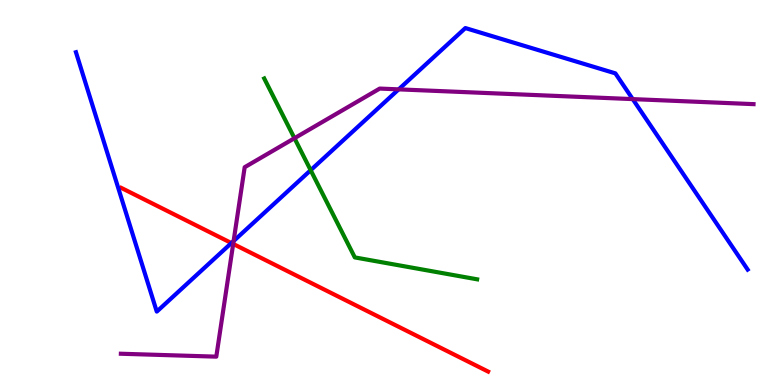[{'lines': ['blue', 'red'], 'intersections': [{'x': 2.99, 'y': 3.69}]}, {'lines': ['green', 'red'], 'intersections': []}, {'lines': ['purple', 'red'], 'intersections': [{'x': 3.01, 'y': 3.66}]}, {'lines': ['blue', 'green'], 'intersections': [{'x': 4.01, 'y': 5.58}]}, {'lines': ['blue', 'purple'], 'intersections': [{'x': 3.01, 'y': 3.74}, {'x': 5.14, 'y': 7.68}, {'x': 8.16, 'y': 7.43}]}, {'lines': ['green', 'purple'], 'intersections': [{'x': 3.8, 'y': 6.41}]}]